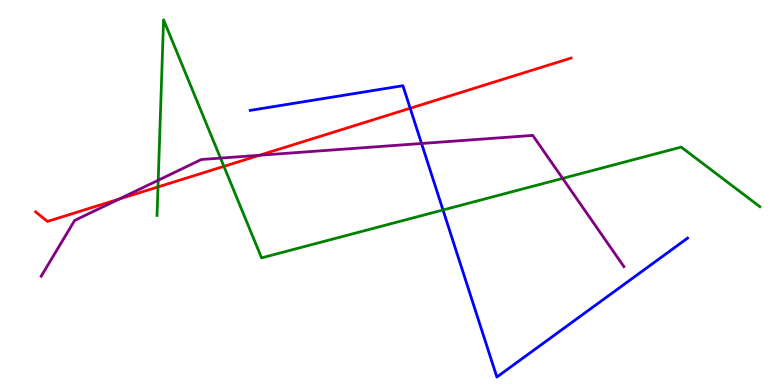[{'lines': ['blue', 'red'], 'intersections': [{'x': 5.29, 'y': 7.19}]}, {'lines': ['green', 'red'], 'intersections': [{'x': 2.04, 'y': 5.14}, {'x': 2.89, 'y': 5.68}]}, {'lines': ['purple', 'red'], 'intersections': [{'x': 1.54, 'y': 4.83}, {'x': 3.35, 'y': 5.97}]}, {'lines': ['blue', 'green'], 'intersections': [{'x': 5.72, 'y': 4.55}]}, {'lines': ['blue', 'purple'], 'intersections': [{'x': 5.44, 'y': 6.27}]}, {'lines': ['green', 'purple'], 'intersections': [{'x': 2.04, 'y': 5.32}, {'x': 2.85, 'y': 5.89}, {'x': 7.26, 'y': 5.37}]}]